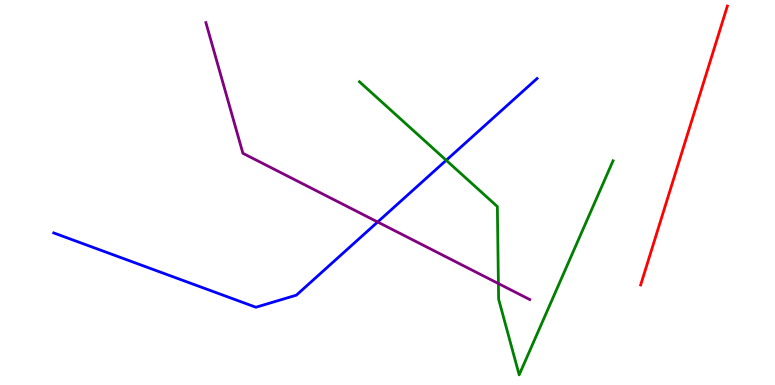[{'lines': ['blue', 'red'], 'intersections': []}, {'lines': ['green', 'red'], 'intersections': []}, {'lines': ['purple', 'red'], 'intersections': []}, {'lines': ['blue', 'green'], 'intersections': [{'x': 5.76, 'y': 5.84}]}, {'lines': ['blue', 'purple'], 'intersections': [{'x': 4.87, 'y': 4.23}]}, {'lines': ['green', 'purple'], 'intersections': [{'x': 6.43, 'y': 2.63}]}]